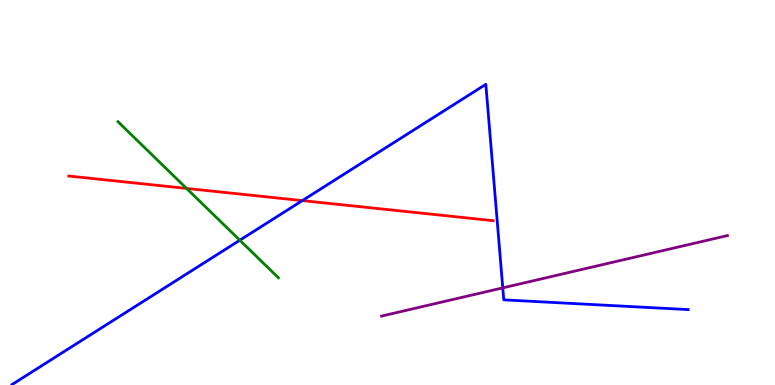[{'lines': ['blue', 'red'], 'intersections': [{'x': 3.9, 'y': 4.79}]}, {'lines': ['green', 'red'], 'intersections': [{'x': 2.41, 'y': 5.11}]}, {'lines': ['purple', 'red'], 'intersections': []}, {'lines': ['blue', 'green'], 'intersections': [{'x': 3.09, 'y': 3.76}]}, {'lines': ['blue', 'purple'], 'intersections': [{'x': 6.49, 'y': 2.52}]}, {'lines': ['green', 'purple'], 'intersections': []}]